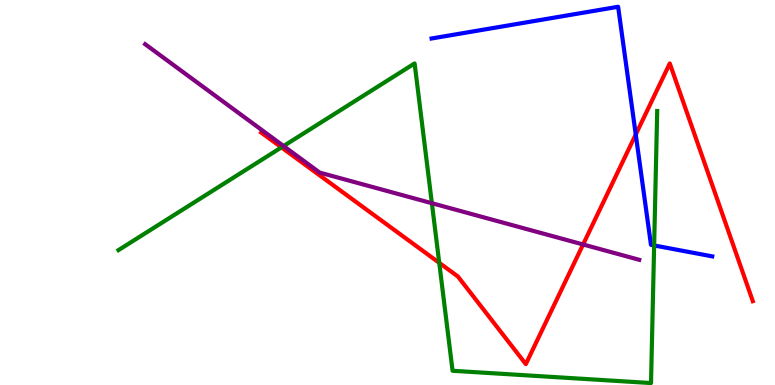[{'lines': ['blue', 'red'], 'intersections': [{'x': 8.2, 'y': 6.51}]}, {'lines': ['green', 'red'], 'intersections': [{'x': 3.63, 'y': 6.17}, {'x': 5.67, 'y': 3.17}]}, {'lines': ['purple', 'red'], 'intersections': [{'x': 7.52, 'y': 3.65}]}, {'lines': ['blue', 'green'], 'intersections': [{'x': 8.44, 'y': 3.62}]}, {'lines': ['blue', 'purple'], 'intersections': []}, {'lines': ['green', 'purple'], 'intersections': [{'x': 3.66, 'y': 6.21}, {'x': 5.57, 'y': 4.72}]}]